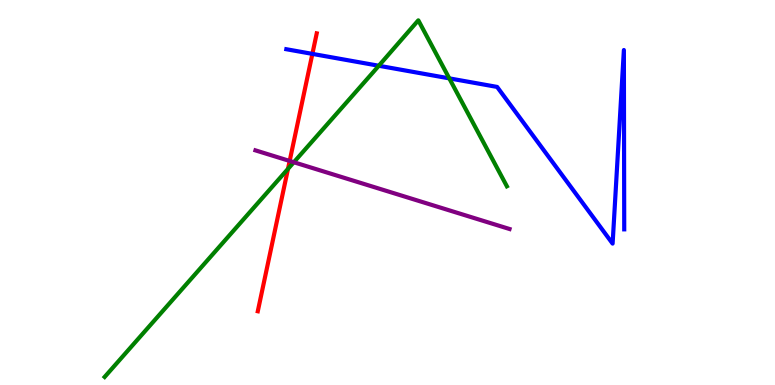[{'lines': ['blue', 'red'], 'intersections': [{'x': 4.03, 'y': 8.6}]}, {'lines': ['green', 'red'], 'intersections': [{'x': 3.72, 'y': 5.61}]}, {'lines': ['purple', 'red'], 'intersections': [{'x': 3.74, 'y': 5.82}]}, {'lines': ['blue', 'green'], 'intersections': [{'x': 4.89, 'y': 8.29}, {'x': 5.8, 'y': 7.96}]}, {'lines': ['blue', 'purple'], 'intersections': []}, {'lines': ['green', 'purple'], 'intersections': [{'x': 3.79, 'y': 5.79}]}]